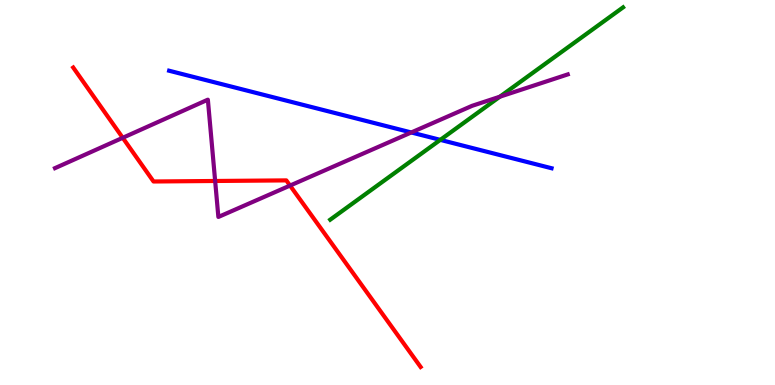[{'lines': ['blue', 'red'], 'intersections': []}, {'lines': ['green', 'red'], 'intersections': []}, {'lines': ['purple', 'red'], 'intersections': [{'x': 1.58, 'y': 6.42}, {'x': 2.78, 'y': 5.3}, {'x': 3.74, 'y': 5.18}]}, {'lines': ['blue', 'green'], 'intersections': [{'x': 5.68, 'y': 6.37}]}, {'lines': ['blue', 'purple'], 'intersections': [{'x': 5.31, 'y': 6.56}]}, {'lines': ['green', 'purple'], 'intersections': [{'x': 6.45, 'y': 7.49}]}]